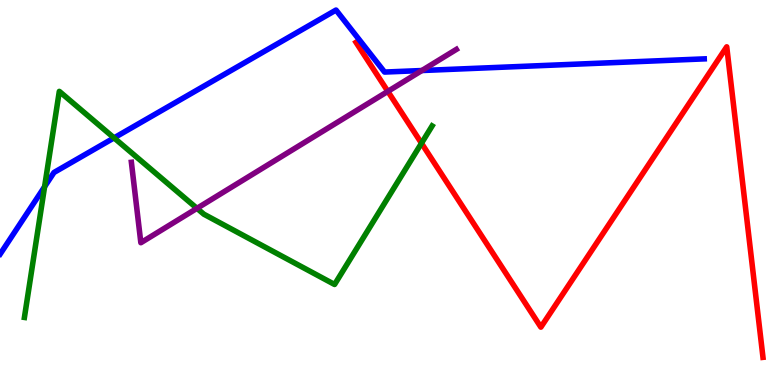[{'lines': ['blue', 'red'], 'intersections': []}, {'lines': ['green', 'red'], 'intersections': [{'x': 5.44, 'y': 6.28}]}, {'lines': ['purple', 'red'], 'intersections': [{'x': 5.0, 'y': 7.63}]}, {'lines': ['blue', 'green'], 'intersections': [{'x': 0.575, 'y': 5.15}, {'x': 1.47, 'y': 6.42}]}, {'lines': ['blue', 'purple'], 'intersections': [{'x': 5.44, 'y': 8.17}]}, {'lines': ['green', 'purple'], 'intersections': [{'x': 2.54, 'y': 4.59}]}]